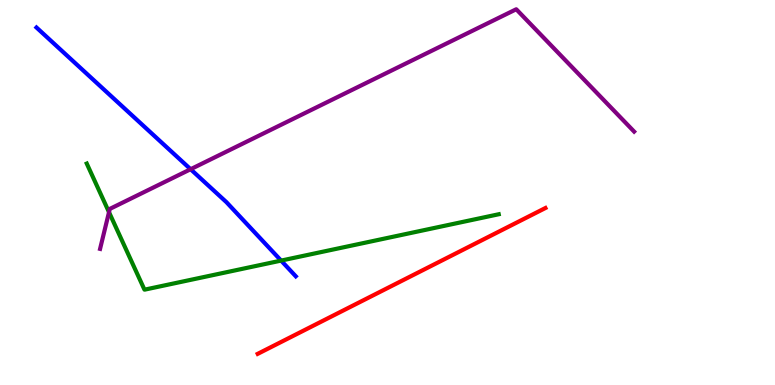[{'lines': ['blue', 'red'], 'intersections': []}, {'lines': ['green', 'red'], 'intersections': []}, {'lines': ['purple', 'red'], 'intersections': []}, {'lines': ['blue', 'green'], 'intersections': [{'x': 3.63, 'y': 3.23}]}, {'lines': ['blue', 'purple'], 'intersections': [{'x': 2.46, 'y': 5.6}]}, {'lines': ['green', 'purple'], 'intersections': [{'x': 1.41, 'y': 4.49}]}]